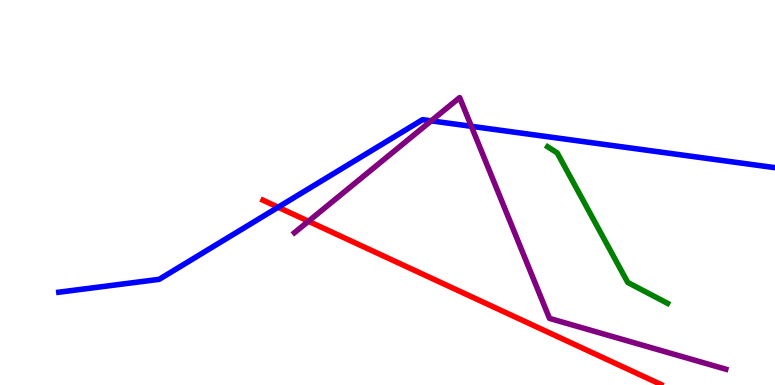[{'lines': ['blue', 'red'], 'intersections': [{'x': 3.59, 'y': 4.62}]}, {'lines': ['green', 'red'], 'intersections': []}, {'lines': ['purple', 'red'], 'intersections': [{'x': 3.98, 'y': 4.25}]}, {'lines': ['blue', 'green'], 'intersections': []}, {'lines': ['blue', 'purple'], 'intersections': [{'x': 5.56, 'y': 6.86}, {'x': 6.08, 'y': 6.72}]}, {'lines': ['green', 'purple'], 'intersections': []}]